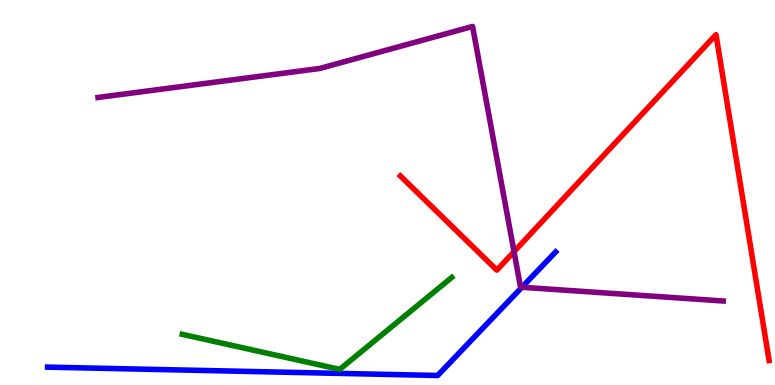[{'lines': ['blue', 'red'], 'intersections': []}, {'lines': ['green', 'red'], 'intersections': []}, {'lines': ['purple', 'red'], 'intersections': [{'x': 6.63, 'y': 3.46}]}, {'lines': ['blue', 'green'], 'intersections': []}, {'lines': ['blue', 'purple'], 'intersections': [{'x': 6.73, 'y': 2.54}]}, {'lines': ['green', 'purple'], 'intersections': []}]